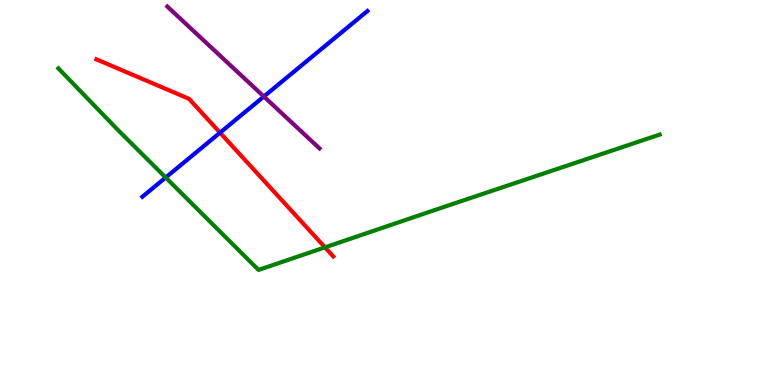[{'lines': ['blue', 'red'], 'intersections': [{'x': 2.84, 'y': 6.55}]}, {'lines': ['green', 'red'], 'intersections': [{'x': 4.19, 'y': 3.58}]}, {'lines': ['purple', 'red'], 'intersections': []}, {'lines': ['blue', 'green'], 'intersections': [{'x': 2.14, 'y': 5.39}]}, {'lines': ['blue', 'purple'], 'intersections': [{'x': 3.4, 'y': 7.49}]}, {'lines': ['green', 'purple'], 'intersections': []}]